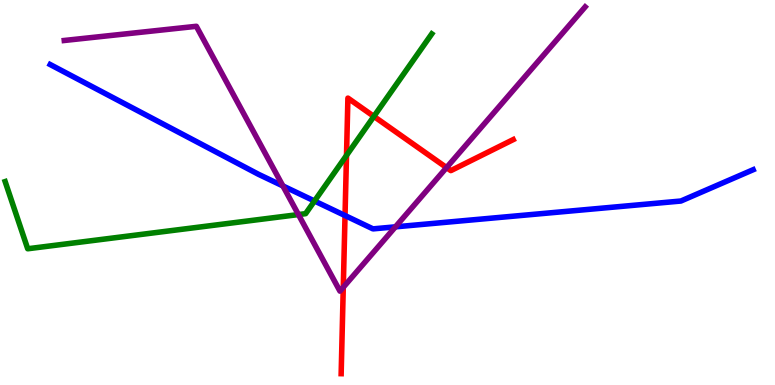[{'lines': ['blue', 'red'], 'intersections': [{'x': 4.45, 'y': 4.4}]}, {'lines': ['green', 'red'], 'intersections': [{'x': 4.47, 'y': 5.96}, {'x': 4.82, 'y': 6.98}]}, {'lines': ['purple', 'red'], 'intersections': [{'x': 4.43, 'y': 2.54}, {'x': 5.76, 'y': 5.65}]}, {'lines': ['blue', 'green'], 'intersections': [{'x': 4.06, 'y': 4.78}]}, {'lines': ['blue', 'purple'], 'intersections': [{'x': 3.65, 'y': 5.17}, {'x': 5.1, 'y': 4.11}]}, {'lines': ['green', 'purple'], 'intersections': [{'x': 3.85, 'y': 4.43}]}]